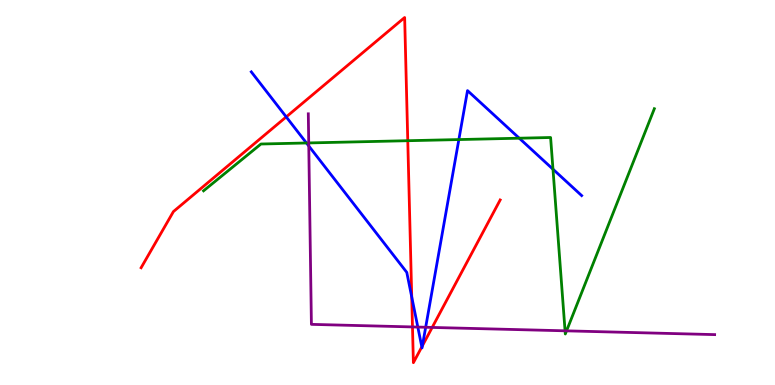[{'lines': ['blue', 'red'], 'intersections': [{'x': 3.69, 'y': 6.96}, {'x': 5.31, 'y': 2.29}, {'x': 5.44, 'y': 0.99}, {'x': 5.45, 'y': 1.02}]}, {'lines': ['green', 'red'], 'intersections': [{'x': 5.26, 'y': 6.35}]}, {'lines': ['purple', 'red'], 'intersections': [{'x': 5.32, 'y': 1.51}, {'x': 5.58, 'y': 1.5}]}, {'lines': ['blue', 'green'], 'intersections': [{'x': 3.95, 'y': 6.29}, {'x': 5.92, 'y': 6.37}, {'x': 6.7, 'y': 6.41}, {'x': 7.14, 'y': 5.61}]}, {'lines': ['blue', 'purple'], 'intersections': [{'x': 3.98, 'y': 6.21}, {'x': 5.39, 'y': 1.5}, {'x': 5.49, 'y': 1.5}]}, {'lines': ['green', 'purple'], 'intersections': [{'x': 3.98, 'y': 6.29}, {'x': 7.29, 'y': 1.41}, {'x': 7.31, 'y': 1.41}]}]